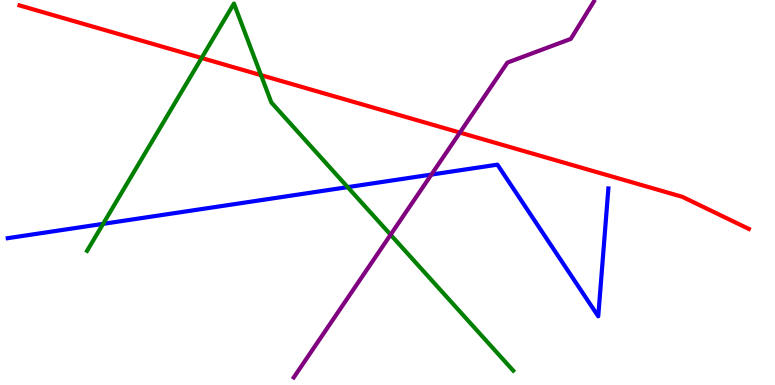[{'lines': ['blue', 'red'], 'intersections': []}, {'lines': ['green', 'red'], 'intersections': [{'x': 2.6, 'y': 8.49}, {'x': 3.37, 'y': 8.05}]}, {'lines': ['purple', 'red'], 'intersections': [{'x': 5.93, 'y': 6.56}]}, {'lines': ['blue', 'green'], 'intersections': [{'x': 1.33, 'y': 4.19}, {'x': 4.49, 'y': 5.14}]}, {'lines': ['blue', 'purple'], 'intersections': [{'x': 5.57, 'y': 5.47}]}, {'lines': ['green', 'purple'], 'intersections': [{'x': 5.04, 'y': 3.9}]}]